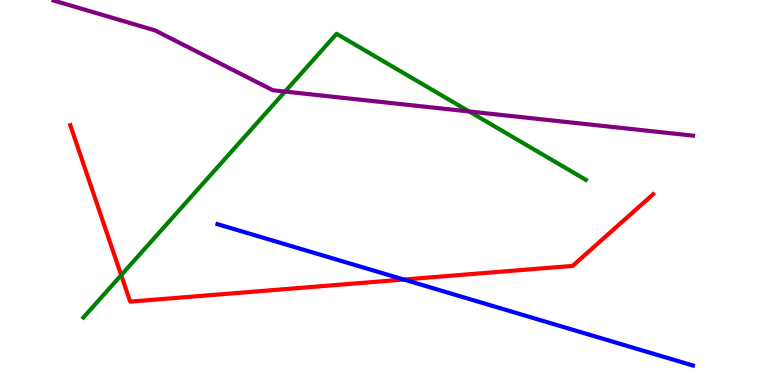[{'lines': ['blue', 'red'], 'intersections': [{'x': 5.21, 'y': 2.74}]}, {'lines': ['green', 'red'], 'intersections': [{'x': 1.56, 'y': 2.85}]}, {'lines': ['purple', 'red'], 'intersections': []}, {'lines': ['blue', 'green'], 'intersections': []}, {'lines': ['blue', 'purple'], 'intersections': []}, {'lines': ['green', 'purple'], 'intersections': [{'x': 3.68, 'y': 7.62}, {'x': 6.05, 'y': 7.1}]}]